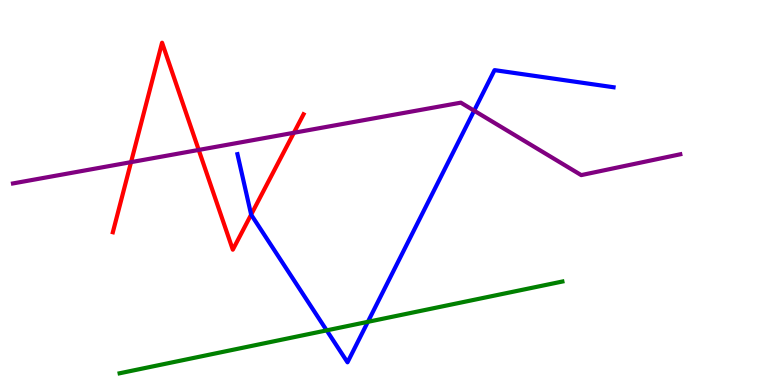[{'lines': ['blue', 'red'], 'intersections': [{'x': 3.24, 'y': 4.43}]}, {'lines': ['green', 'red'], 'intersections': []}, {'lines': ['purple', 'red'], 'intersections': [{'x': 1.69, 'y': 5.79}, {'x': 2.56, 'y': 6.11}, {'x': 3.79, 'y': 6.55}]}, {'lines': ['blue', 'green'], 'intersections': [{'x': 4.22, 'y': 1.42}, {'x': 4.75, 'y': 1.64}]}, {'lines': ['blue', 'purple'], 'intersections': [{'x': 6.12, 'y': 7.13}]}, {'lines': ['green', 'purple'], 'intersections': []}]